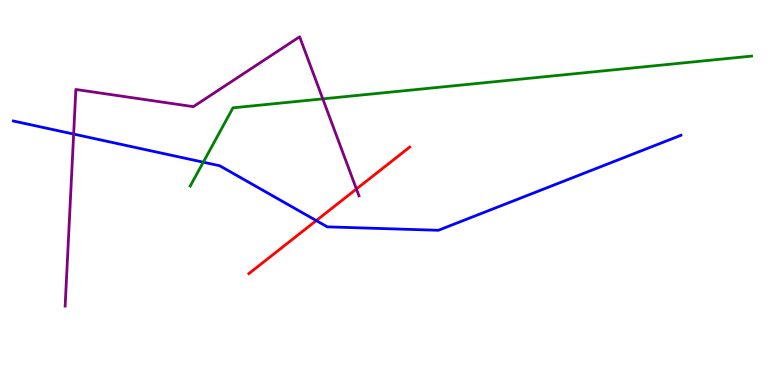[{'lines': ['blue', 'red'], 'intersections': [{'x': 4.08, 'y': 4.27}]}, {'lines': ['green', 'red'], 'intersections': []}, {'lines': ['purple', 'red'], 'intersections': [{'x': 4.6, 'y': 5.09}]}, {'lines': ['blue', 'green'], 'intersections': [{'x': 2.62, 'y': 5.79}]}, {'lines': ['blue', 'purple'], 'intersections': [{'x': 0.95, 'y': 6.52}]}, {'lines': ['green', 'purple'], 'intersections': [{'x': 4.16, 'y': 7.43}]}]